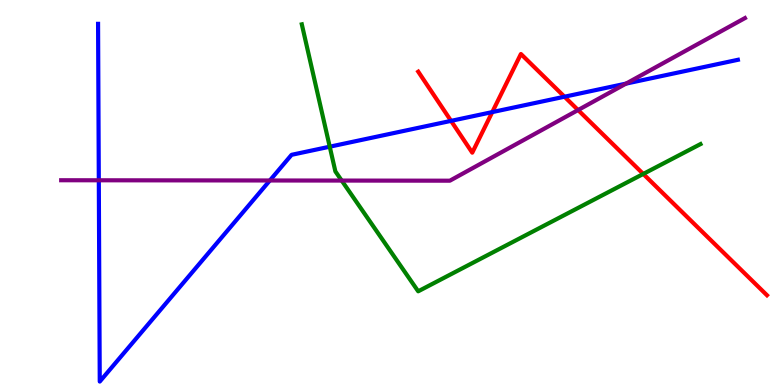[{'lines': ['blue', 'red'], 'intersections': [{'x': 5.82, 'y': 6.86}, {'x': 6.35, 'y': 7.09}, {'x': 7.28, 'y': 7.49}]}, {'lines': ['green', 'red'], 'intersections': [{'x': 8.3, 'y': 5.48}]}, {'lines': ['purple', 'red'], 'intersections': [{'x': 7.46, 'y': 7.14}]}, {'lines': ['blue', 'green'], 'intersections': [{'x': 4.25, 'y': 6.19}]}, {'lines': ['blue', 'purple'], 'intersections': [{'x': 1.27, 'y': 5.32}, {'x': 3.48, 'y': 5.31}, {'x': 8.08, 'y': 7.83}]}, {'lines': ['green', 'purple'], 'intersections': [{'x': 4.41, 'y': 5.31}]}]